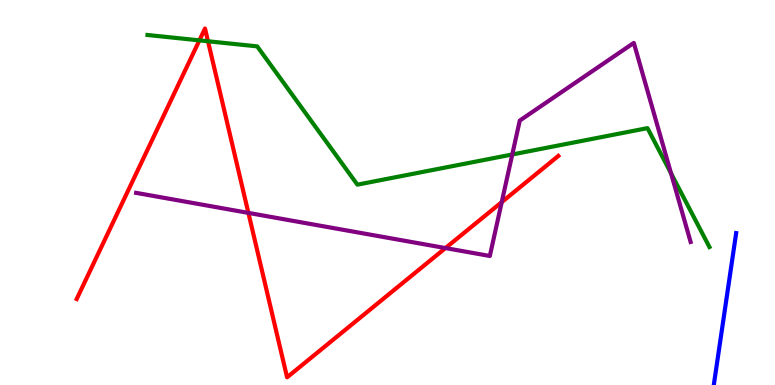[{'lines': ['blue', 'red'], 'intersections': []}, {'lines': ['green', 'red'], 'intersections': [{'x': 2.57, 'y': 8.95}, {'x': 2.68, 'y': 8.93}]}, {'lines': ['purple', 'red'], 'intersections': [{'x': 3.21, 'y': 4.47}, {'x': 5.75, 'y': 3.56}, {'x': 6.47, 'y': 4.75}]}, {'lines': ['blue', 'green'], 'intersections': []}, {'lines': ['blue', 'purple'], 'intersections': []}, {'lines': ['green', 'purple'], 'intersections': [{'x': 6.61, 'y': 5.99}, {'x': 8.66, 'y': 5.5}]}]